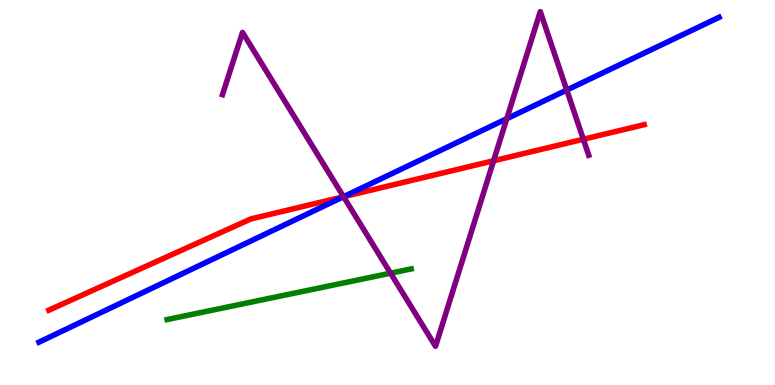[{'lines': ['blue', 'red'], 'intersections': [{'x': 4.43, 'y': 4.89}]}, {'lines': ['green', 'red'], 'intersections': []}, {'lines': ['purple', 'red'], 'intersections': [{'x': 4.43, 'y': 4.89}, {'x': 6.37, 'y': 5.82}, {'x': 7.53, 'y': 6.38}]}, {'lines': ['blue', 'green'], 'intersections': []}, {'lines': ['blue', 'purple'], 'intersections': [{'x': 4.43, 'y': 4.89}, {'x': 6.54, 'y': 6.92}, {'x': 7.31, 'y': 7.66}]}, {'lines': ['green', 'purple'], 'intersections': [{'x': 5.04, 'y': 2.9}]}]